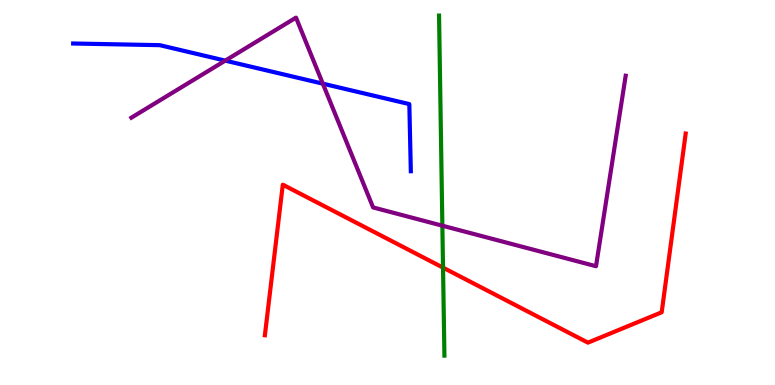[{'lines': ['blue', 'red'], 'intersections': []}, {'lines': ['green', 'red'], 'intersections': [{'x': 5.72, 'y': 3.05}]}, {'lines': ['purple', 'red'], 'intersections': []}, {'lines': ['blue', 'green'], 'intersections': []}, {'lines': ['blue', 'purple'], 'intersections': [{'x': 2.91, 'y': 8.43}, {'x': 4.17, 'y': 7.83}]}, {'lines': ['green', 'purple'], 'intersections': [{'x': 5.71, 'y': 4.14}]}]